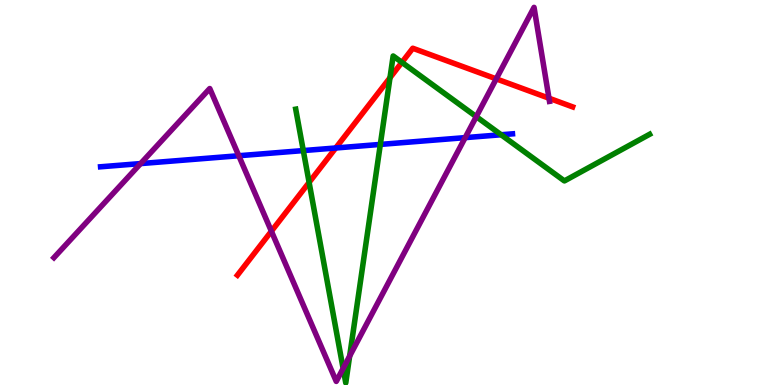[{'lines': ['blue', 'red'], 'intersections': [{'x': 4.33, 'y': 6.16}]}, {'lines': ['green', 'red'], 'intersections': [{'x': 3.99, 'y': 5.26}, {'x': 5.03, 'y': 7.98}, {'x': 5.19, 'y': 8.38}]}, {'lines': ['purple', 'red'], 'intersections': [{'x': 3.5, 'y': 3.99}, {'x': 6.4, 'y': 7.95}, {'x': 7.08, 'y': 7.45}]}, {'lines': ['blue', 'green'], 'intersections': [{'x': 3.91, 'y': 6.09}, {'x': 4.91, 'y': 6.25}, {'x': 6.47, 'y': 6.5}]}, {'lines': ['blue', 'purple'], 'intersections': [{'x': 1.81, 'y': 5.75}, {'x': 3.08, 'y': 5.95}, {'x': 6.0, 'y': 6.43}]}, {'lines': ['green', 'purple'], 'intersections': [{'x': 4.43, 'y': 0.43}, {'x': 4.51, 'y': 0.751}, {'x': 6.15, 'y': 6.97}]}]